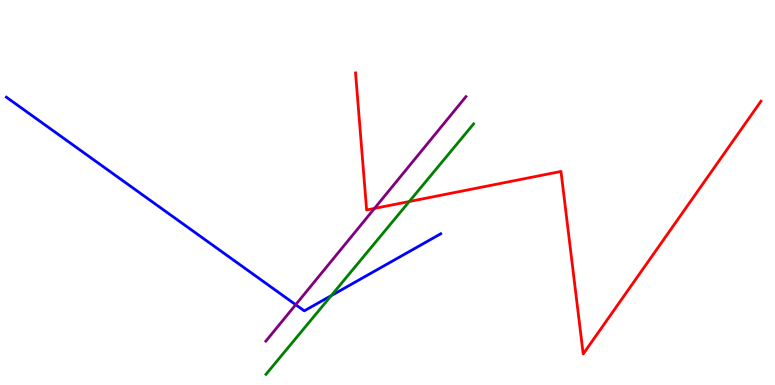[{'lines': ['blue', 'red'], 'intersections': []}, {'lines': ['green', 'red'], 'intersections': [{'x': 5.28, 'y': 4.77}]}, {'lines': ['purple', 'red'], 'intersections': [{'x': 4.83, 'y': 4.59}]}, {'lines': ['blue', 'green'], 'intersections': [{'x': 4.27, 'y': 2.32}]}, {'lines': ['blue', 'purple'], 'intersections': [{'x': 3.82, 'y': 2.09}]}, {'lines': ['green', 'purple'], 'intersections': []}]